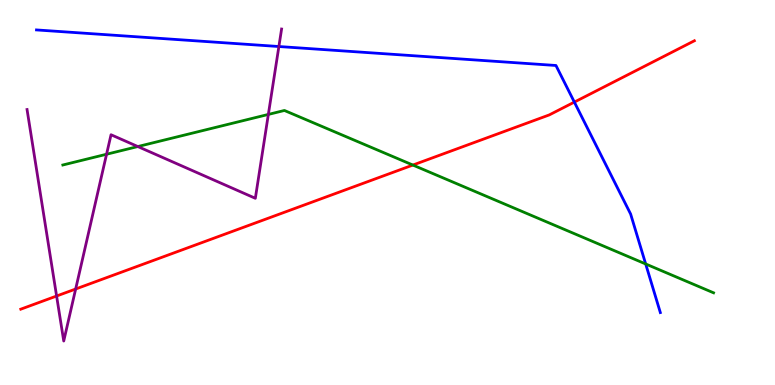[{'lines': ['blue', 'red'], 'intersections': [{'x': 7.41, 'y': 7.35}]}, {'lines': ['green', 'red'], 'intersections': [{'x': 5.33, 'y': 5.71}]}, {'lines': ['purple', 'red'], 'intersections': [{'x': 0.73, 'y': 2.31}, {'x': 0.976, 'y': 2.49}]}, {'lines': ['blue', 'green'], 'intersections': [{'x': 8.33, 'y': 3.14}]}, {'lines': ['blue', 'purple'], 'intersections': [{'x': 3.6, 'y': 8.79}]}, {'lines': ['green', 'purple'], 'intersections': [{'x': 1.37, 'y': 5.99}, {'x': 1.78, 'y': 6.19}, {'x': 3.46, 'y': 7.03}]}]